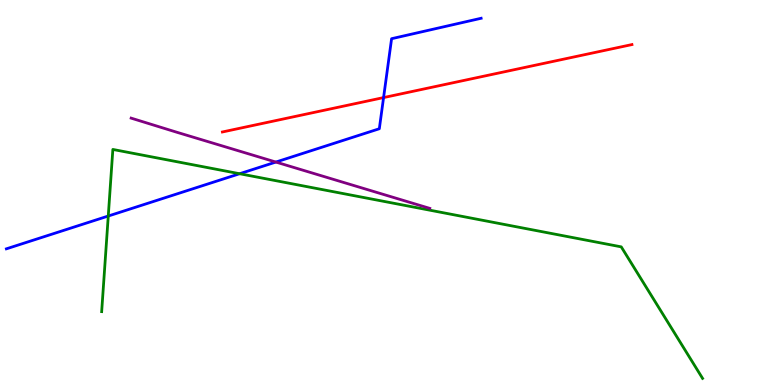[{'lines': ['blue', 'red'], 'intersections': [{'x': 4.95, 'y': 7.47}]}, {'lines': ['green', 'red'], 'intersections': []}, {'lines': ['purple', 'red'], 'intersections': []}, {'lines': ['blue', 'green'], 'intersections': [{'x': 1.4, 'y': 4.39}, {'x': 3.09, 'y': 5.49}]}, {'lines': ['blue', 'purple'], 'intersections': [{'x': 3.56, 'y': 5.79}]}, {'lines': ['green', 'purple'], 'intersections': []}]